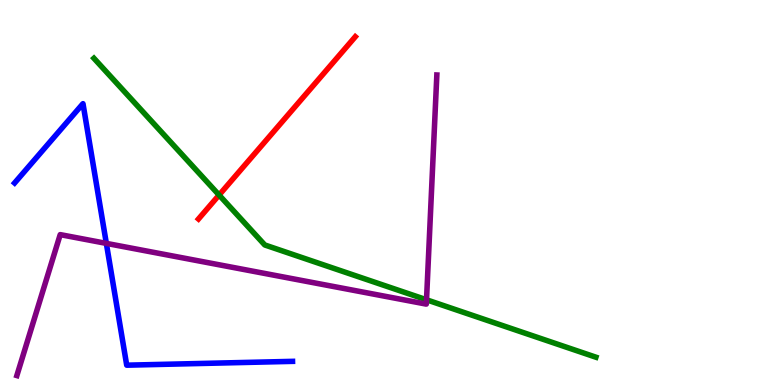[{'lines': ['blue', 'red'], 'intersections': []}, {'lines': ['green', 'red'], 'intersections': [{'x': 2.83, 'y': 4.93}]}, {'lines': ['purple', 'red'], 'intersections': []}, {'lines': ['blue', 'green'], 'intersections': []}, {'lines': ['blue', 'purple'], 'intersections': [{'x': 1.37, 'y': 3.68}]}, {'lines': ['green', 'purple'], 'intersections': [{'x': 5.5, 'y': 2.21}]}]